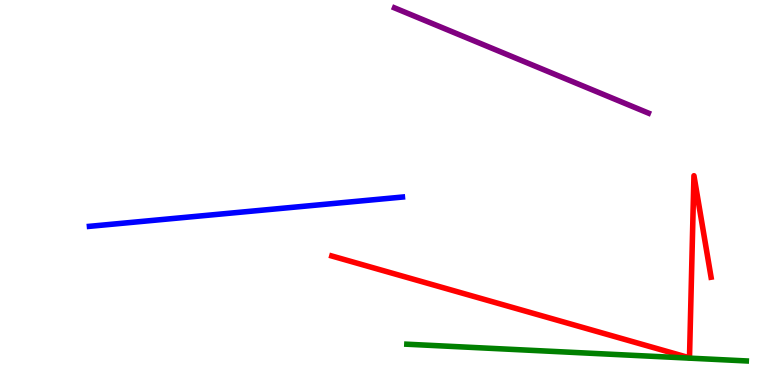[{'lines': ['blue', 'red'], 'intersections': []}, {'lines': ['green', 'red'], 'intersections': []}, {'lines': ['purple', 'red'], 'intersections': []}, {'lines': ['blue', 'green'], 'intersections': []}, {'lines': ['blue', 'purple'], 'intersections': []}, {'lines': ['green', 'purple'], 'intersections': []}]